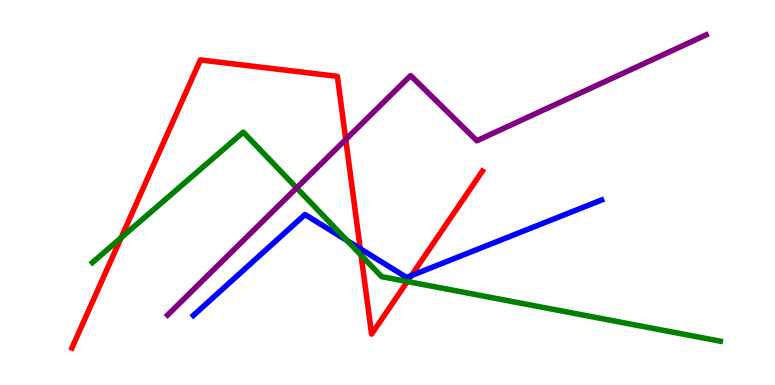[{'lines': ['blue', 'red'], 'intersections': [{'x': 4.65, 'y': 3.54}, {'x': 5.31, 'y': 2.84}]}, {'lines': ['green', 'red'], 'intersections': [{'x': 1.56, 'y': 3.82}, {'x': 4.66, 'y': 3.37}, {'x': 5.26, 'y': 2.69}]}, {'lines': ['purple', 'red'], 'intersections': [{'x': 4.46, 'y': 6.38}]}, {'lines': ['blue', 'green'], 'intersections': [{'x': 4.48, 'y': 3.75}]}, {'lines': ['blue', 'purple'], 'intersections': []}, {'lines': ['green', 'purple'], 'intersections': [{'x': 3.83, 'y': 5.12}]}]